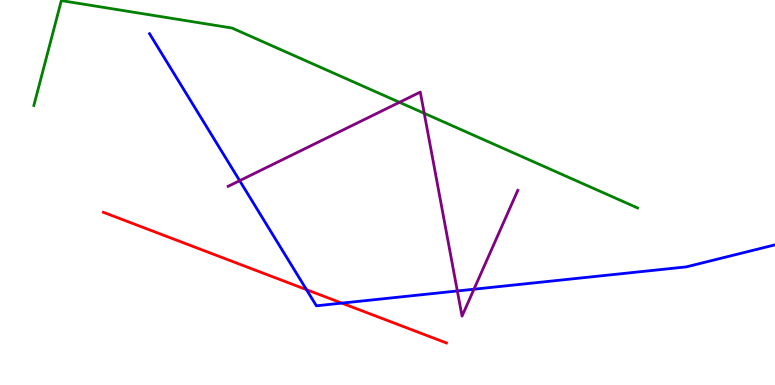[{'lines': ['blue', 'red'], 'intersections': [{'x': 3.95, 'y': 2.48}, {'x': 4.41, 'y': 2.13}]}, {'lines': ['green', 'red'], 'intersections': []}, {'lines': ['purple', 'red'], 'intersections': []}, {'lines': ['blue', 'green'], 'intersections': []}, {'lines': ['blue', 'purple'], 'intersections': [{'x': 3.09, 'y': 5.31}, {'x': 5.9, 'y': 2.44}, {'x': 6.12, 'y': 2.49}]}, {'lines': ['green', 'purple'], 'intersections': [{'x': 5.15, 'y': 7.34}, {'x': 5.47, 'y': 7.06}]}]